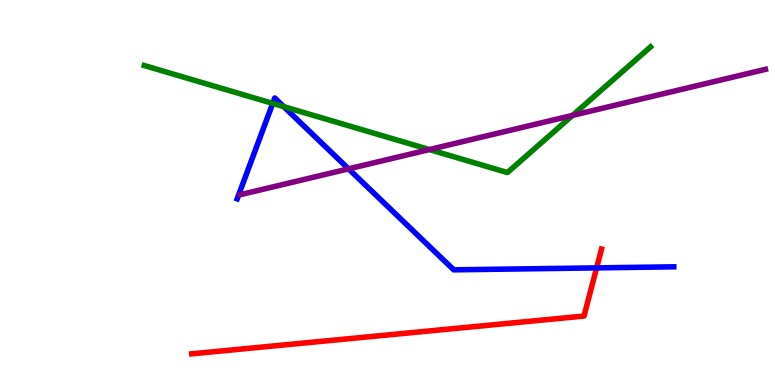[{'lines': ['blue', 'red'], 'intersections': [{'x': 7.7, 'y': 3.04}]}, {'lines': ['green', 'red'], 'intersections': []}, {'lines': ['purple', 'red'], 'intersections': []}, {'lines': ['blue', 'green'], 'intersections': [{'x': 3.52, 'y': 7.31}, {'x': 3.66, 'y': 7.23}]}, {'lines': ['blue', 'purple'], 'intersections': [{'x': 4.5, 'y': 5.61}]}, {'lines': ['green', 'purple'], 'intersections': [{'x': 5.54, 'y': 6.12}, {'x': 7.39, 'y': 7.0}]}]